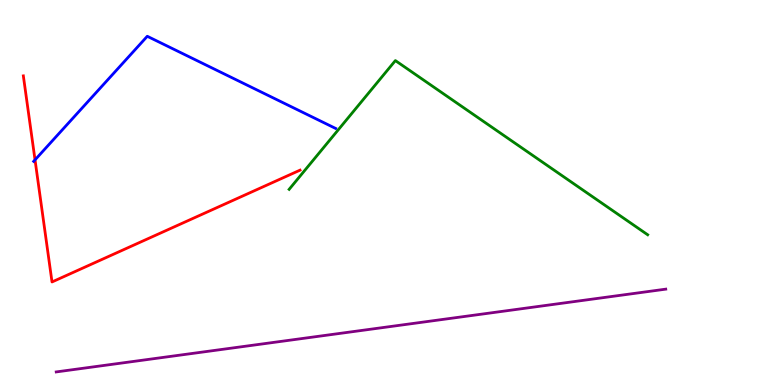[{'lines': ['blue', 'red'], 'intersections': [{'x': 0.452, 'y': 5.85}]}, {'lines': ['green', 'red'], 'intersections': []}, {'lines': ['purple', 'red'], 'intersections': []}, {'lines': ['blue', 'green'], 'intersections': []}, {'lines': ['blue', 'purple'], 'intersections': []}, {'lines': ['green', 'purple'], 'intersections': []}]